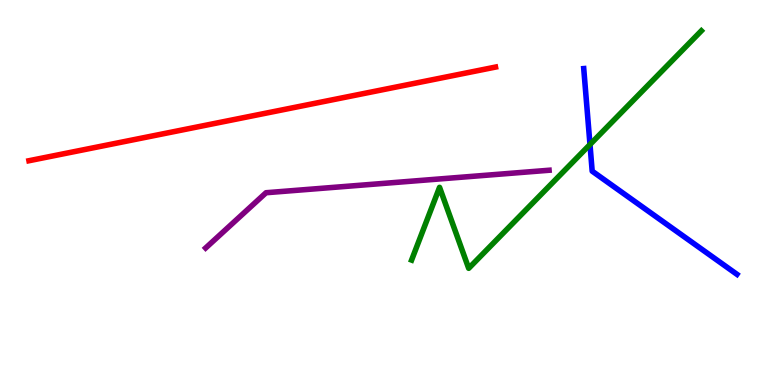[{'lines': ['blue', 'red'], 'intersections': []}, {'lines': ['green', 'red'], 'intersections': []}, {'lines': ['purple', 'red'], 'intersections': []}, {'lines': ['blue', 'green'], 'intersections': [{'x': 7.61, 'y': 6.25}]}, {'lines': ['blue', 'purple'], 'intersections': []}, {'lines': ['green', 'purple'], 'intersections': []}]